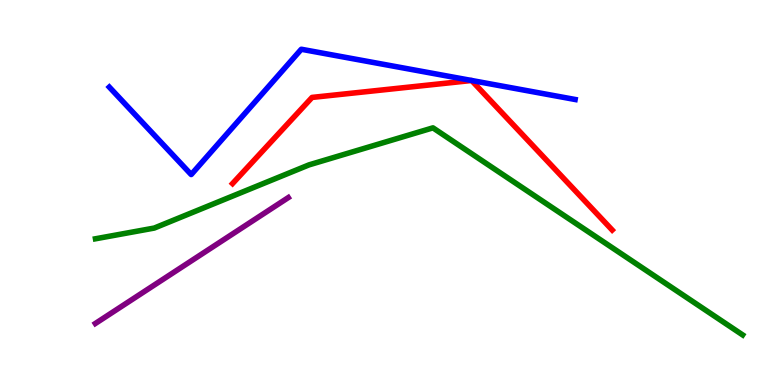[{'lines': ['blue', 'red'], 'intersections': [{'x': 6.08, 'y': 7.91}, {'x': 6.09, 'y': 7.91}]}, {'lines': ['green', 'red'], 'intersections': []}, {'lines': ['purple', 'red'], 'intersections': []}, {'lines': ['blue', 'green'], 'intersections': []}, {'lines': ['blue', 'purple'], 'intersections': []}, {'lines': ['green', 'purple'], 'intersections': []}]